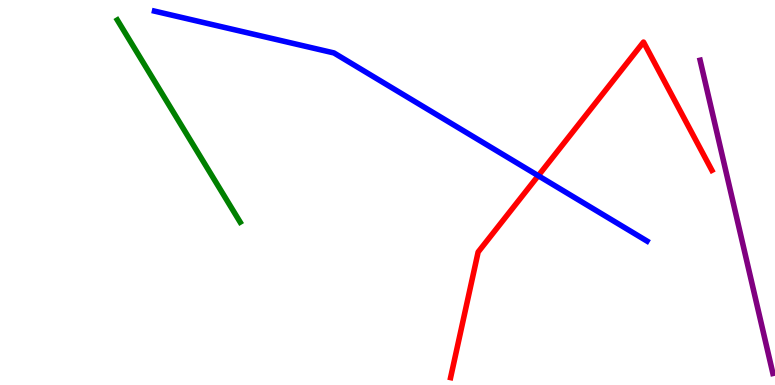[{'lines': ['blue', 'red'], 'intersections': [{'x': 6.95, 'y': 5.44}]}, {'lines': ['green', 'red'], 'intersections': []}, {'lines': ['purple', 'red'], 'intersections': []}, {'lines': ['blue', 'green'], 'intersections': []}, {'lines': ['blue', 'purple'], 'intersections': []}, {'lines': ['green', 'purple'], 'intersections': []}]